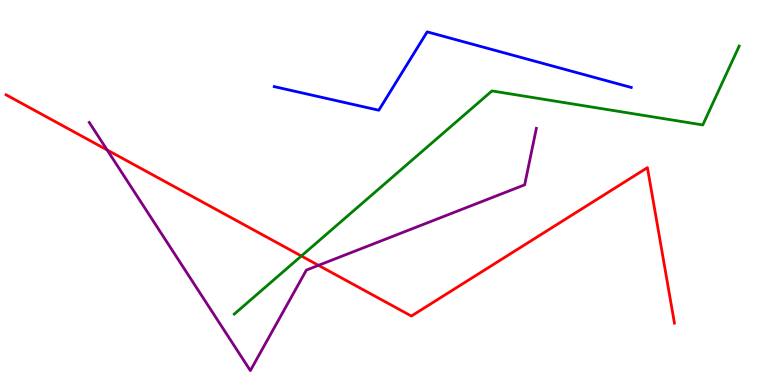[{'lines': ['blue', 'red'], 'intersections': []}, {'lines': ['green', 'red'], 'intersections': [{'x': 3.89, 'y': 3.35}]}, {'lines': ['purple', 'red'], 'intersections': [{'x': 1.38, 'y': 6.1}, {'x': 4.11, 'y': 3.11}]}, {'lines': ['blue', 'green'], 'intersections': []}, {'lines': ['blue', 'purple'], 'intersections': []}, {'lines': ['green', 'purple'], 'intersections': []}]